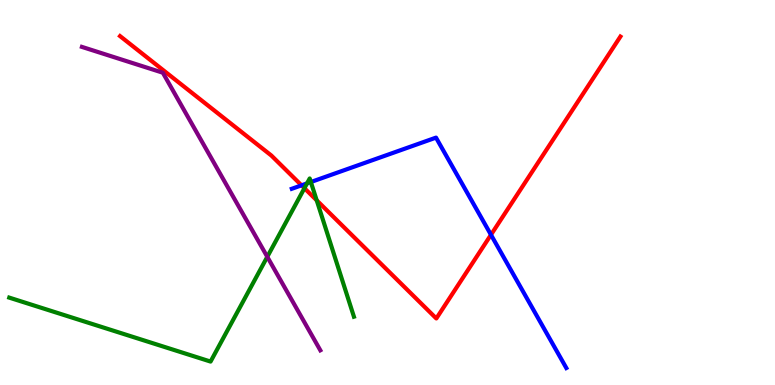[{'lines': ['blue', 'red'], 'intersections': [{'x': 3.89, 'y': 5.19}, {'x': 6.34, 'y': 3.9}]}, {'lines': ['green', 'red'], 'intersections': [{'x': 3.93, 'y': 5.11}, {'x': 4.09, 'y': 4.8}]}, {'lines': ['purple', 'red'], 'intersections': []}, {'lines': ['blue', 'green'], 'intersections': [{'x': 3.96, 'y': 5.24}, {'x': 4.01, 'y': 5.27}]}, {'lines': ['blue', 'purple'], 'intersections': []}, {'lines': ['green', 'purple'], 'intersections': [{'x': 3.45, 'y': 3.33}]}]